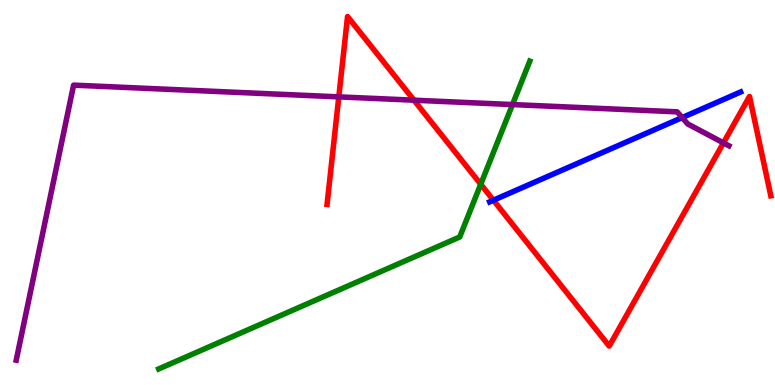[{'lines': ['blue', 'red'], 'intersections': [{'x': 6.37, 'y': 4.8}]}, {'lines': ['green', 'red'], 'intersections': [{'x': 6.2, 'y': 5.21}]}, {'lines': ['purple', 'red'], 'intersections': [{'x': 4.37, 'y': 7.48}, {'x': 5.34, 'y': 7.4}, {'x': 9.33, 'y': 6.29}]}, {'lines': ['blue', 'green'], 'intersections': []}, {'lines': ['blue', 'purple'], 'intersections': [{'x': 8.8, 'y': 6.95}]}, {'lines': ['green', 'purple'], 'intersections': [{'x': 6.61, 'y': 7.28}]}]